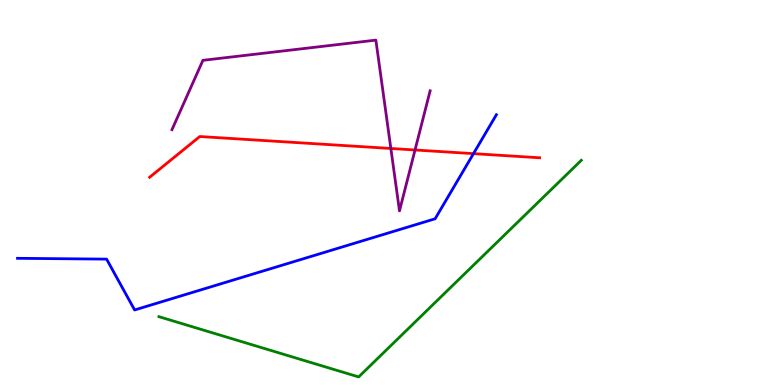[{'lines': ['blue', 'red'], 'intersections': [{'x': 6.11, 'y': 6.01}]}, {'lines': ['green', 'red'], 'intersections': []}, {'lines': ['purple', 'red'], 'intersections': [{'x': 5.04, 'y': 6.14}, {'x': 5.36, 'y': 6.1}]}, {'lines': ['blue', 'green'], 'intersections': []}, {'lines': ['blue', 'purple'], 'intersections': []}, {'lines': ['green', 'purple'], 'intersections': []}]